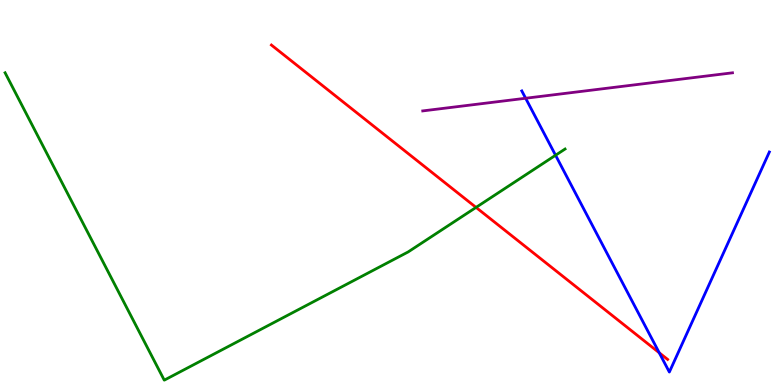[{'lines': ['blue', 'red'], 'intersections': [{'x': 8.51, 'y': 0.837}]}, {'lines': ['green', 'red'], 'intersections': [{'x': 6.14, 'y': 4.61}]}, {'lines': ['purple', 'red'], 'intersections': []}, {'lines': ['blue', 'green'], 'intersections': [{'x': 7.17, 'y': 5.97}]}, {'lines': ['blue', 'purple'], 'intersections': [{'x': 6.78, 'y': 7.45}]}, {'lines': ['green', 'purple'], 'intersections': []}]